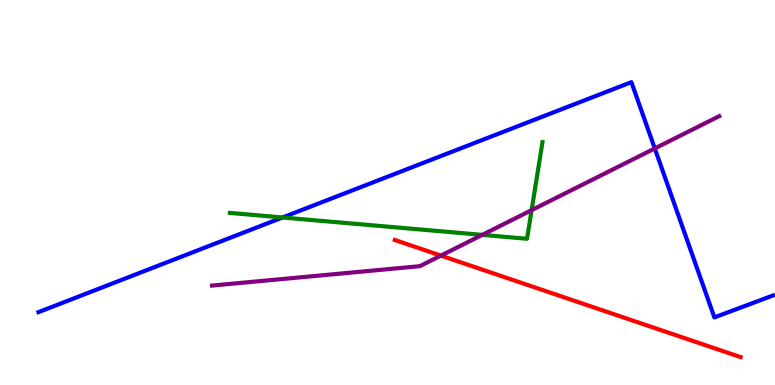[{'lines': ['blue', 'red'], 'intersections': []}, {'lines': ['green', 'red'], 'intersections': []}, {'lines': ['purple', 'red'], 'intersections': [{'x': 5.69, 'y': 3.36}]}, {'lines': ['blue', 'green'], 'intersections': [{'x': 3.65, 'y': 4.35}]}, {'lines': ['blue', 'purple'], 'intersections': [{'x': 8.45, 'y': 6.14}]}, {'lines': ['green', 'purple'], 'intersections': [{'x': 6.22, 'y': 3.9}, {'x': 6.86, 'y': 4.54}]}]